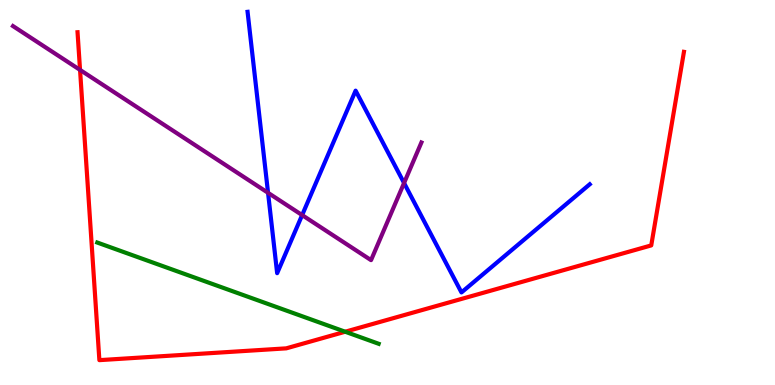[{'lines': ['blue', 'red'], 'intersections': []}, {'lines': ['green', 'red'], 'intersections': [{'x': 4.45, 'y': 1.38}]}, {'lines': ['purple', 'red'], 'intersections': [{'x': 1.03, 'y': 8.18}]}, {'lines': ['blue', 'green'], 'intersections': []}, {'lines': ['blue', 'purple'], 'intersections': [{'x': 3.46, 'y': 4.99}, {'x': 3.9, 'y': 4.41}, {'x': 5.21, 'y': 5.25}]}, {'lines': ['green', 'purple'], 'intersections': []}]